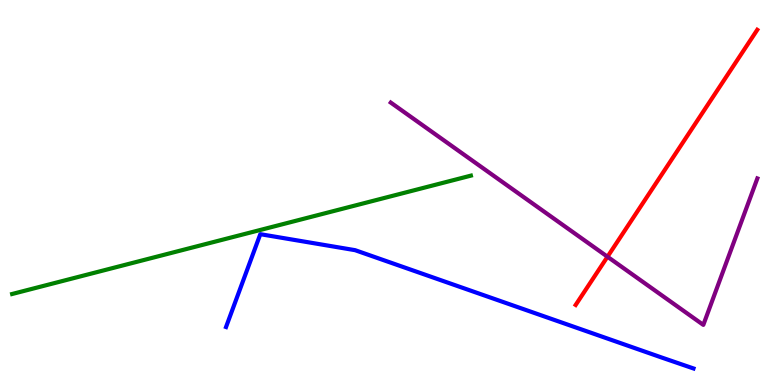[{'lines': ['blue', 'red'], 'intersections': []}, {'lines': ['green', 'red'], 'intersections': []}, {'lines': ['purple', 'red'], 'intersections': [{'x': 7.84, 'y': 3.33}]}, {'lines': ['blue', 'green'], 'intersections': []}, {'lines': ['blue', 'purple'], 'intersections': []}, {'lines': ['green', 'purple'], 'intersections': []}]